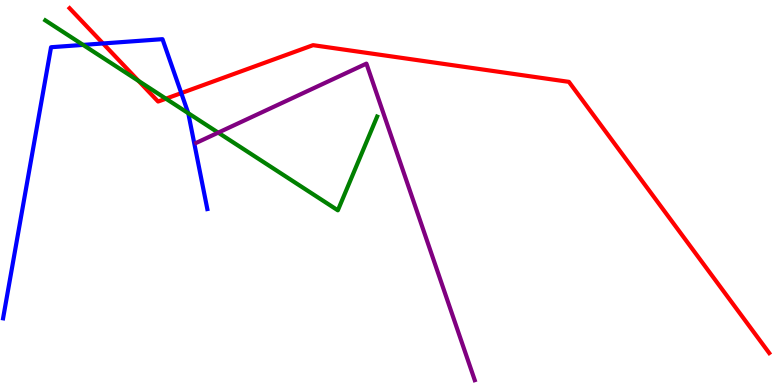[{'lines': ['blue', 'red'], 'intersections': [{'x': 1.33, 'y': 8.87}, {'x': 2.34, 'y': 7.58}]}, {'lines': ['green', 'red'], 'intersections': [{'x': 1.79, 'y': 7.9}, {'x': 2.14, 'y': 7.44}]}, {'lines': ['purple', 'red'], 'intersections': []}, {'lines': ['blue', 'green'], 'intersections': [{'x': 1.07, 'y': 8.83}, {'x': 2.43, 'y': 7.06}]}, {'lines': ['blue', 'purple'], 'intersections': []}, {'lines': ['green', 'purple'], 'intersections': [{'x': 2.82, 'y': 6.55}]}]